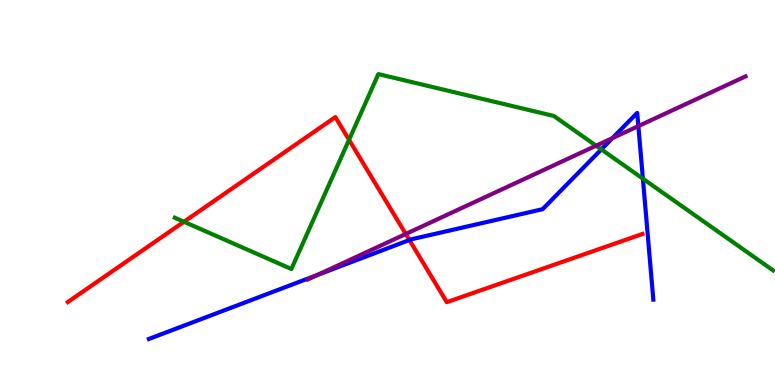[{'lines': ['blue', 'red'], 'intersections': [{'x': 5.28, 'y': 3.77}]}, {'lines': ['green', 'red'], 'intersections': [{'x': 2.37, 'y': 4.24}, {'x': 4.5, 'y': 6.37}]}, {'lines': ['purple', 'red'], 'intersections': [{'x': 5.24, 'y': 3.92}]}, {'lines': ['blue', 'green'], 'intersections': [{'x': 7.76, 'y': 6.12}, {'x': 8.3, 'y': 5.36}]}, {'lines': ['blue', 'purple'], 'intersections': [{'x': 4.09, 'y': 2.86}, {'x': 7.9, 'y': 6.41}, {'x': 8.24, 'y': 6.72}]}, {'lines': ['green', 'purple'], 'intersections': [{'x': 7.69, 'y': 6.22}]}]